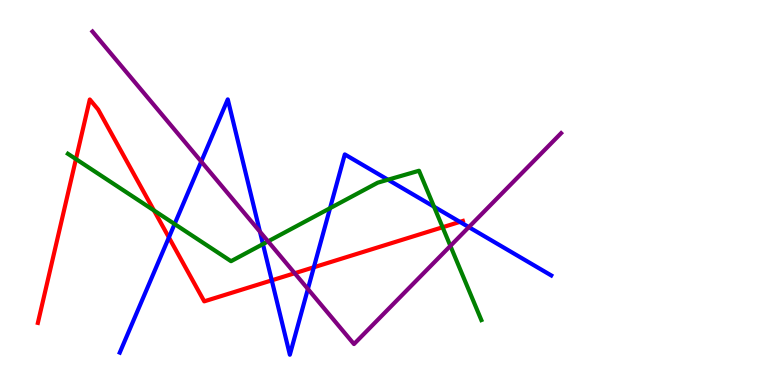[{'lines': ['blue', 'red'], 'intersections': [{'x': 2.18, 'y': 3.83}, {'x': 3.51, 'y': 2.72}, {'x': 4.05, 'y': 3.06}, {'x': 5.93, 'y': 4.24}]}, {'lines': ['green', 'red'], 'intersections': [{'x': 0.98, 'y': 5.87}, {'x': 1.99, 'y': 4.53}, {'x': 5.71, 'y': 4.1}]}, {'lines': ['purple', 'red'], 'intersections': [{'x': 3.8, 'y': 2.9}]}, {'lines': ['blue', 'green'], 'intersections': [{'x': 2.25, 'y': 4.18}, {'x': 3.39, 'y': 3.66}, {'x': 4.26, 'y': 4.59}, {'x': 5.01, 'y': 5.33}, {'x': 5.6, 'y': 4.63}]}, {'lines': ['blue', 'purple'], 'intersections': [{'x': 2.6, 'y': 5.8}, {'x': 3.35, 'y': 3.98}, {'x': 3.97, 'y': 2.49}, {'x': 6.05, 'y': 4.1}]}, {'lines': ['green', 'purple'], 'intersections': [{'x': 3.46, 'y': 3.73}, {'x': 5.81, 'y': 3.61}]}]